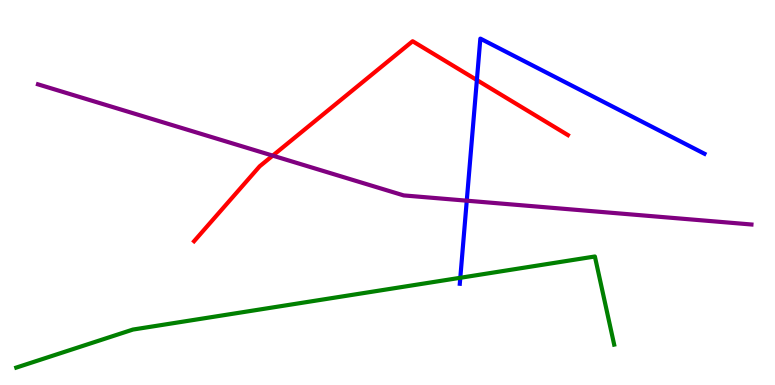[{'lines': ['blue', 'red'], 'intersections': [{'x': 6.15, 'y': 7.92}]}, {'lines': ['green', 'red'], 'intersections': []}, {'lines': ['purple', 'red'], 'intersections': [{'x': 3.52, 'y': 5.96}]}, {'lines': ['blue', 'green'], 'intersections': [{'x': 5.94, 'y': 2.78}]}, {'lines': ['blue', 'purple'], 'intersections': [{'x': 6.02, 'y': 4.79}]}, {'lines': ['green', 'purple'], 'intersections': []}]